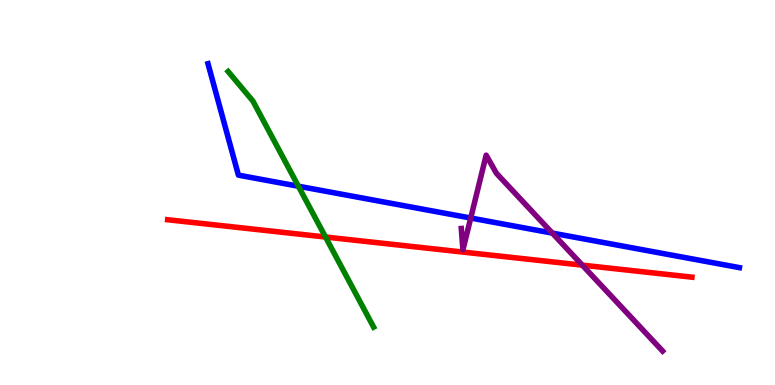[{'lines': ['blue', 'red'], 'intersections': []}, {'lines': ['green', 'red'], 'intersections': [{'x': 4.2, 'y': 3.84}]}, {'lines': ['purple', 'red'], 'intersections': [{'x': 7.51, 'y': 3.11}]}, {'lines': ['blue', 'green'], 'intersections': [{'x': 3.85, 'y': 5.16}]}, {'lines': ['blue', 'purple'], 'intersections': [{'x': 6.07, 'y': 4.34}, {'x': 7.13, 'y': 3.95}]}, {'lines': ['green', 'purple'], 'intersections': []}]